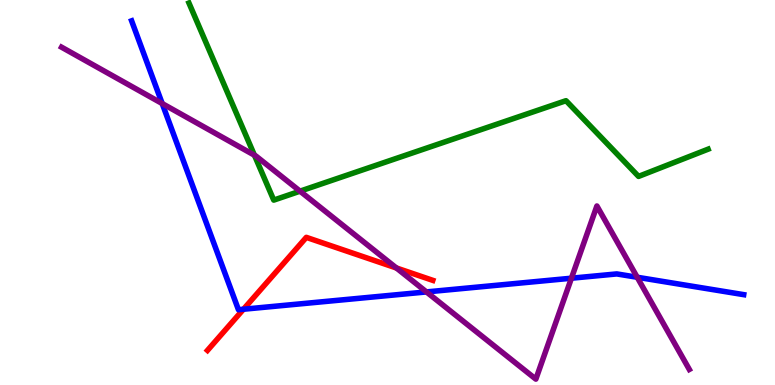[{'lines': ['blue', 'red'], 'intersections': [{'x': 3.14, 'y': 1.97}]}, {'lines': ['green', 'red'], 'intersections': []}, {'lines': ['purple', 'red'], 'intersections': [{'x': 5.11, 'y': 3.04}]}, {'lines': ['blue', 'green'], 'intersections': []}, {'lines': ['blue', 'purple'], 'intersections': [{'x': 2.09, 'y': 7.31}, {'x': 5.5, 'y': 2.42}, {'x': 7.37, 'y': 2.77}, {'x': 8.22, 'y': 2.8}]}, {'lines': ['green', 'purple'], 'intersections': [{'x': 3.28, 'y': 5.97}, {'x': 3.87, 'y': 5.03}]}]